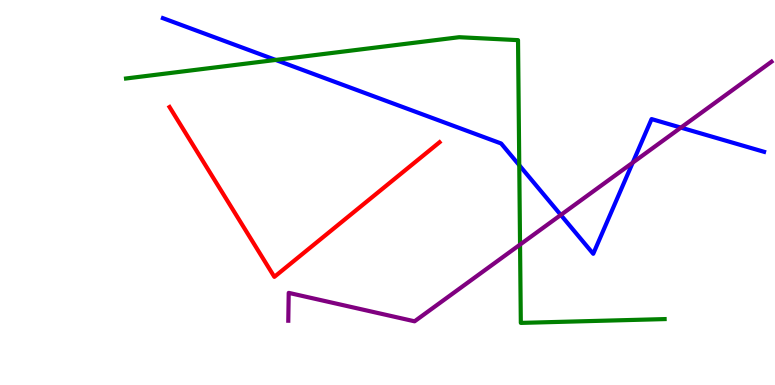[{'lines': ['blue', 'red'], 'intersections': []}, {'lines': ['green', 'red'], 'intersections': []}, {'lines': ['purple', 'red'], 'intersections': []}, {'lines': ['blue', 'green'], 'intersections': [{'x': 3.56, 'y': 8.44}, {'x': 6.7, 'y': 5.71}]}, {'lines': ['blue', 'purple'], 'intersections': [{'x': 7.24, 'y': 4.42}, {'x': 8.16, 'y': 5.77}, {'x': 8.79, 'y': 6.69}]}, {'lines': ['green', 'purple'], 'intersections': [{'x': 6.71, 'y': 3.65}]}]